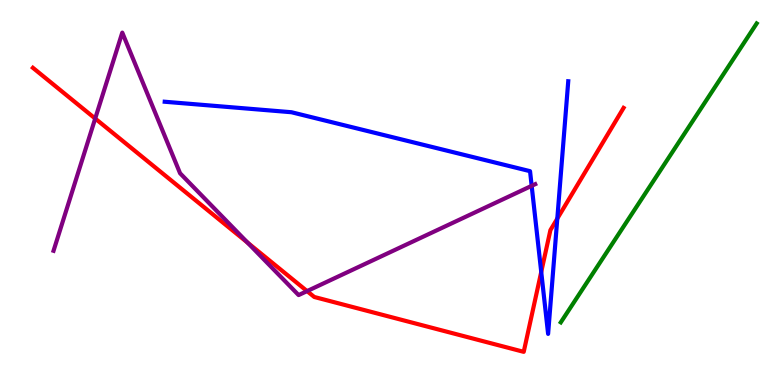[{'lines': ['blue', 'red'], 'intersections': [{'x': 6.98, 'y': 2.94}, {'x': 7.19, 'y': 4.32}]}, {'lines': ['green', 'red'], 'intersections': []}, {'lines': ['purple', 'red'], 'intersections': [{'x': 1.23, 'y': 6.92}, {'x': 3.19, 'y': 3.7}, {'x': 3.96, 'y': 2.44}]}, {'lines': ['blue', 'green'], 'intersections': []}, {'lines': ['blue', 'purple'], 'intersections': [{'x': 6.86, 'y': 5.17}]}, {'lines': ['green', 'purple'], 'intersections': []}]